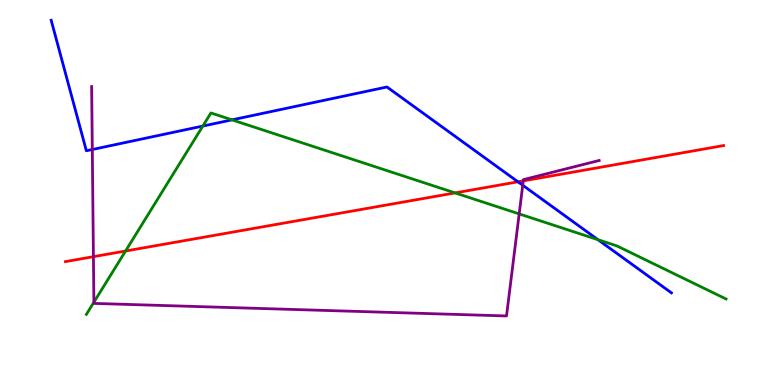[{'lines': ['blue', 'red'], 'intersections': [{'x': 6.68, 'y': 5.28}]}, {'lines': ['green', 'red'], 'intersections': [{'x': 1.62, 'y': 3.48}, {'x': 5.87, 'y': 4.99}]}, {'lines': ['purple', 'red'], 'intersections': [{'x': 1.21, 'y': 3.33}, {'x': 6.75, 'y': 5.3}]}, {'lines': ['blue', 'green'], 'intersections': [{'x': 2.62, 'y': 6.73}, {'x': 2.99, 'y': 6.89}, {'x': 7.72, 'y': 3.77}]}, {'lines': ['blue', 'purple'], 'intersections': [{'x': 1.19, 'y': 6.12}, {'x': 6.74, 'y': 5.19}]}, {'lines': ['green', 'purple'], 'intersections': [{'x': 1.21, 'y': 2.15}, {'x': 6.7, 'y': 4.44}]}]